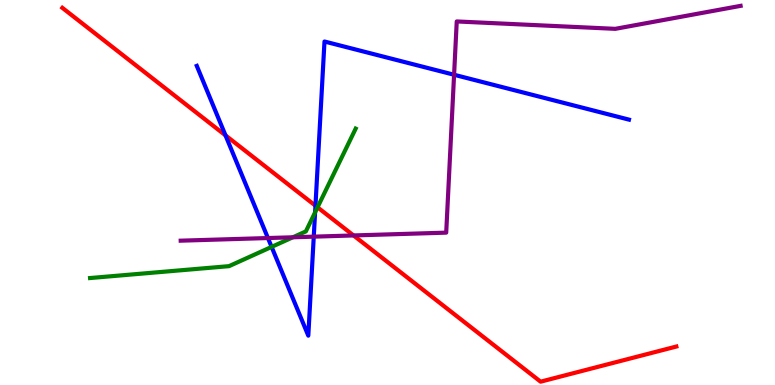[{'lines': ['blue', 'red'], 'intersections': [{'x': 2.91, 'y': 6.48}, {'x': 4.07, 'y': 4.66}]}, {'lines': ['green', 'red'], 'intersections': [{'x': 4.1, 'y': 4.62}]}, {'lines': ['purple', 'red'], 'intersections': [{'x': 4.56, 'y': 3.88}]}, {'lines': ['blue', 'green'], 'intersections': [{'x': 3.5, 'y': 3.59}, {'x': 4.07, 'y': 4.48}]}, {'lines': ['blue', 'purple'], 'intersections': [{'x': 3.46, 'y': 3.82}, {'x': 4.05, 'y': 3.85}, {'x': 5.86, 'y': 8.06}]}, {'lines': ['green', 'purple'], 'intersections': [{'x': 3.78, 'y': 3.84}]}]